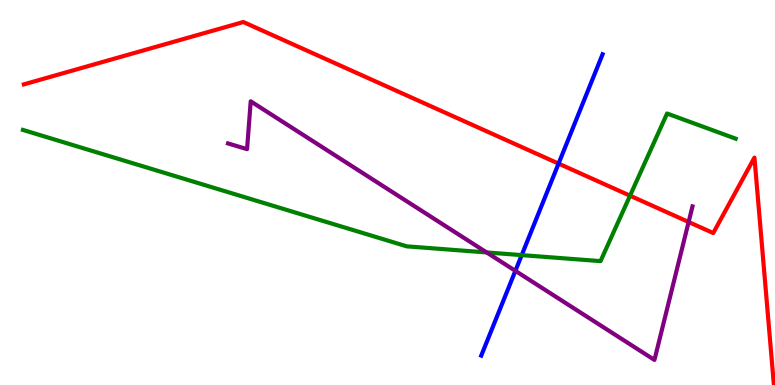[{'lines': ['blue', 'red'], 'intersections': [{'x': 7.21, 'y': 5.75}]}, {'lines': ['green', 'red'], 'intersections': [{'x': 8.13, 'y': 4.92}]}, {'lines': ['purple', 'red'], 'intersections': [{'x': 8.89, 'y': 4.23}]}, {'lines': ['blue', 'green'], 'intersections': [{'x': 6.73, 'y': 3.37}]}, {'lines': ['blue', 'purple'], 'intersections': [{'x': 6.65, 'y': 2.97}]}, {'lines': ['green', 'purple'], 'intersections': [{'x': 6.28, 'y': 3.44}]}]